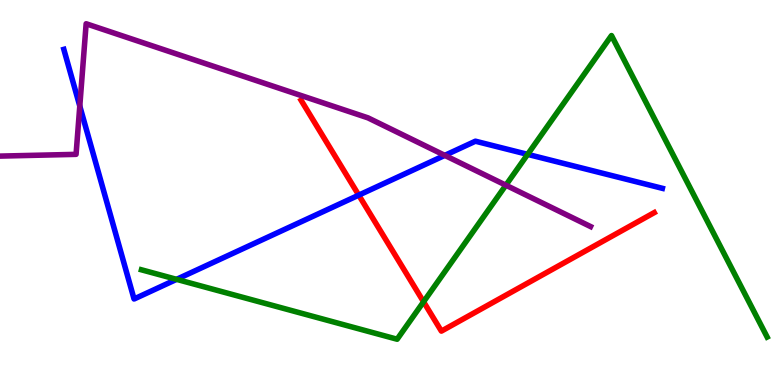[{'lines': ['blue', 'red'], 'intersections': [{'x': 4.63, 'y': 4.93}]}, {'lines': ['green', 'red'], 'intersections': [{'x': 5.47, 'y': 2.16}]}, {'lines': ['purple', 'red'], 'intersections': []}, {'lines': ['blue', 'green'], 'intersections': [{'x': 2.28, 'y': 2.74}, {'x': 6.81, 'y': 5.99}]}, {'lines': ['blue', 'purple'], 'intersections': [{'x': 1.03, 'y': 7.24}, {'x': 5.74, 'y': 5.96}]}, {'lines': ['green', 'purple'], 'intersections': [{'x': 6.53, 'y': 5.19}]}]